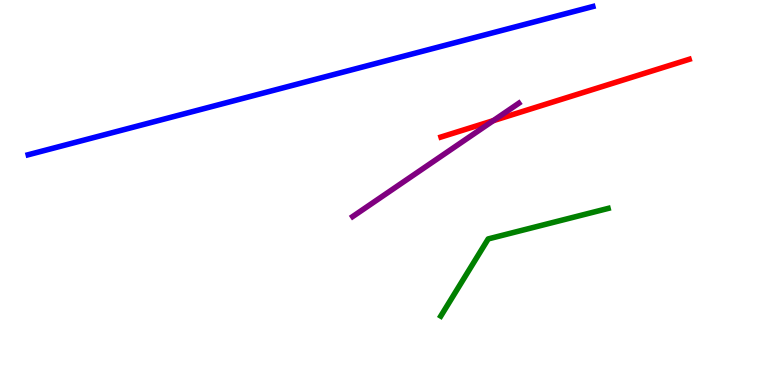[{'lines': ['blue', 'red'], 'intersections': []}, {'lines': ['green', 'red'], 'intersections': []}, {'lines': ['purple', 'red'], 'intersections': [{'x': 6.37, 'y': 6.87}]}, {'lines': ['blue', 'green'], 'intersections': []}, {'lines': ['blue', 'purple'], 'intersections': []}, {'lines': ['green', 'purple'], 'intersections': []}]